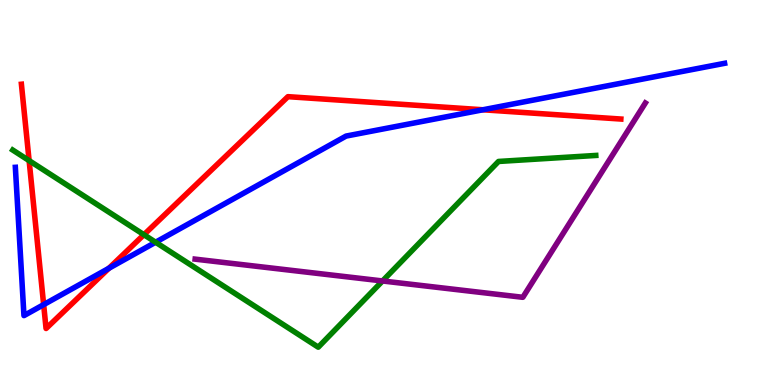[{'lines': ['blue', 'red'], 'intersections': [{'x': 0.563, 'y': 2.09}, {'x': 1.41, 'y': 3.03}, {'x': 6.23, 'y': 7.15}]}, {'lines': ['green', 'red'], 'intersections': [{'x': 0.376, 'y': 5.83}, {'x': 1.86, 'y': 3.9}]}, {'lines': ['purple', 'red'], 'intersections': []}, {'lines': ['blue', 'green'], 'intersections': [{'x': 2.01, 'y': 3.71}]}, {'lines': ['blue', 'purple'], 'intersections': []}, {'lines': ['green', 'purple'], 'intersections': [{'x': 4.94, 'y': 2.7}]}]